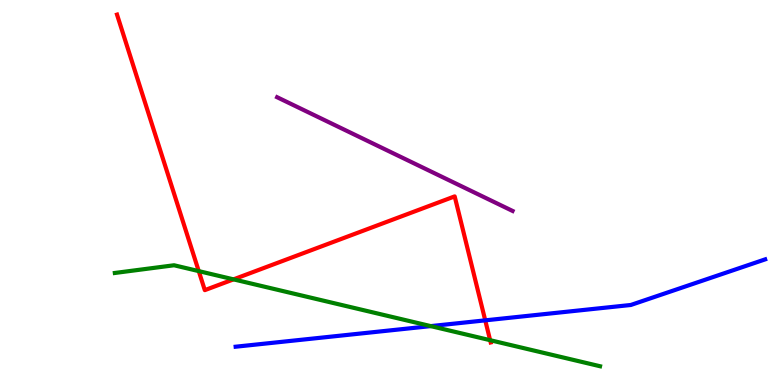[{'lines': ['blue', 'red'], 'intersections': [{'x': 6.26, 'y': 1.68}]}, {'lines': ['green', 'red'], 'intersections': [{'x': 2.56, 'y': 2.96}, {'x': 3.01, 'y': 2.74}, {'x': 6.32, 'y': 1.16}]}, {'lines': ['purple', 'red'], 'intersections': []}, {'lines': ['blue', 'green'], 'intersections': [{'x': 5.56, 'y': 1.53}]}, {'lines': ['blue', 'purple'], 'intersections': []}, {'lines': ['green', 'purple'], 'intersections': []}]